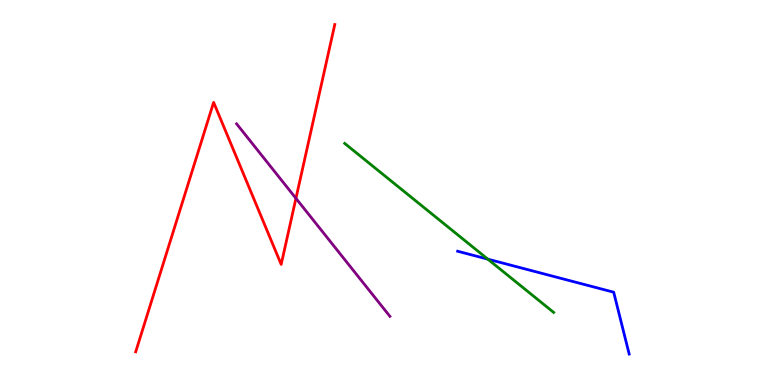[{'lines': ['blue', 'red'], 'intersections': []}, {'lines': ['green', 'red'], 'intersections': []}, {'lines': ['purple', 'red'], 'intersections': [{'x': 3.82, 'y': 4.85}]}, {'lines': ['blue', 'green'], 'intersections': [{'x': 6.29, 'y': 3.27}]}, {'lines': ['blue', 'purple'], 'intersections': []}, {'lines': ['green', 'purple'], 'intersections': []}]